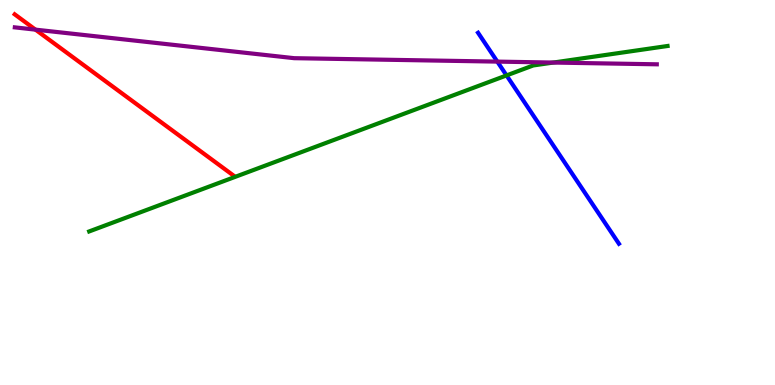[{'lines': ['blue', 'red'], 'intersections': []}, {'lines': ['green', 'red'], 'intersections': []}, {'lines': ['purple', 'red'], 'intersections': [{'x': 0.458, 'y': 9.23}]}, {'lines': ['blue', 'green'], 'intersections': [{'x': 6.54, 'y': 8.04}]}, {'lines': ['blue', 'purple'], 'intersections': [{'x': 6.42, 'y': 8.4}]}, {'lines': ['green', 'purple'], 'intersections': [{'x': 7.14, 'y': 8.38}]}]